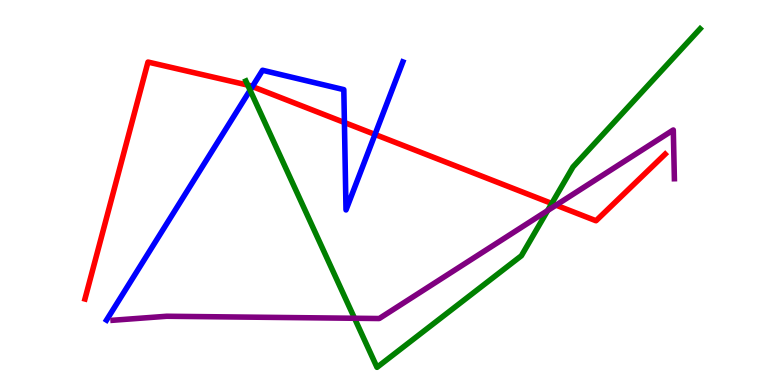[{'lines': ['blue', 'red'], 'intersections': [{'x': 3.26, 'y': 7.75}, {'x': 4.44, 'y': 6.82}, {'x': 4.84, 'y': 6.51}]}, {'lines': ['green', 'red'], 'intersections': [{'x': 3.2, 'y': 7.79}, {'x': 7.12, 'y': 4.71}]}, {'lines': ['purple', 'red'], 'intersections': [{'x': 7.17, 'y': 4.67}]}, {'lines': ['blue', 'green'], 'intersections': [{'x': 3.23, 'y': 7.66}]}, {'lines': ['blue', 'purple'], 'intersections': []}, {'lines': ['green', 'purple'], 'intersections': [{'x': 4.57, 'y': 1.73}, {'x': 7.07, 'y': 4.53}]}]